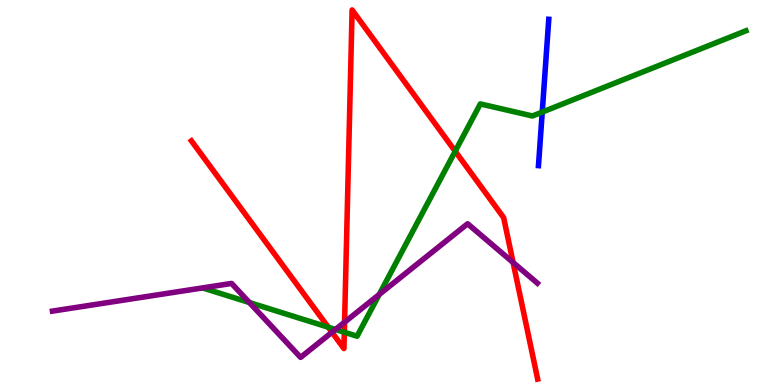[{'lines': ['blue', 'red'], 'intersections': []}, {'lines': ['green', 'red'], 'intersections': [{'x': 4.24, 'y': 1.5}, {'x': 4.44, 'y': 1.37}, {'x': 5.87, 'y': 6.07}]}, {'lines': ['purple', 'red'], 'intersections': [{'x': 4.28, 'y': 1.37}, {'x': 4.45, 'y': 1.63}, {'x': 6.62, 'y': 3.18}]}, {'lines': ['blue', 'green'], 'intersections': [{'x': 7.0, 'y': 7.09}]}, {'lines': ['blue', 'purple'], 'intersections': []}, {'lines': ['green', 'purple'], 'intersections': [{'x': 3.22, 'y': 2.14}, {'x': 4.33, 'y': 1.44}, {'x': 4.89, 'y': 2.35}]}]